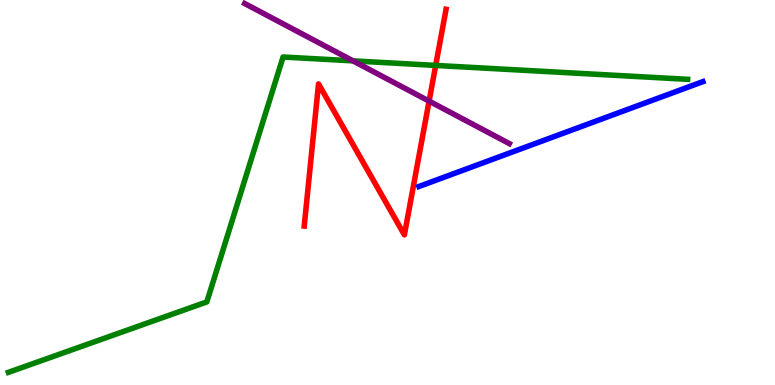[{'lines': ['blue', 'red'], 'intersections': []}, {'lines': ['green', 'red'], 'intersections': [{'x': 5.62, 'y': 8.3}]}, {'lines': ['purple', 'red'], 'intersections': [{'x': 5.54, 'y': 7.37}]}, {'lines': ['blue', 'green'], 'intersections': []}, {'lines': ['blue', 'purple'], 'intersections': []}, {'lines': ['green', 'purple'], 'intersections': [{'x': 4.56, 'y': 8.42}]}]